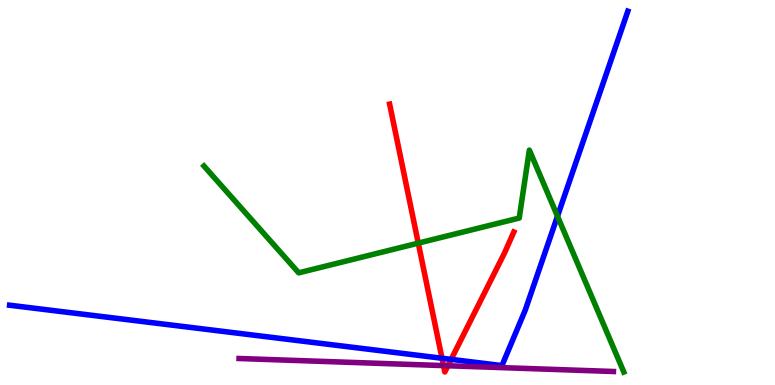[{'lines': ['blue', 'red'], 'intersections': [{'x': 5.7, 'y': 0.695}, {'x': 5.82, 'y': 0.666}]}, {'lines': ['green', 'red'], 'intersections': [{'x': 5.4, 'y': 3.68}]}, {'lines': ['purple', 'red'], 'intersections': [{'x': 5.72, 'y': 0.504}, {'x': 5.78, 'y': 0.5}]}, {'lines': ['blue', 'green'], 'intersections': [{'x': 7.19, 'y': 4.38}]}, {'lines': ['blue', 'purple'], 'intersections': []}, {'lines': ['green', 'purple'], 'intersections': []}]